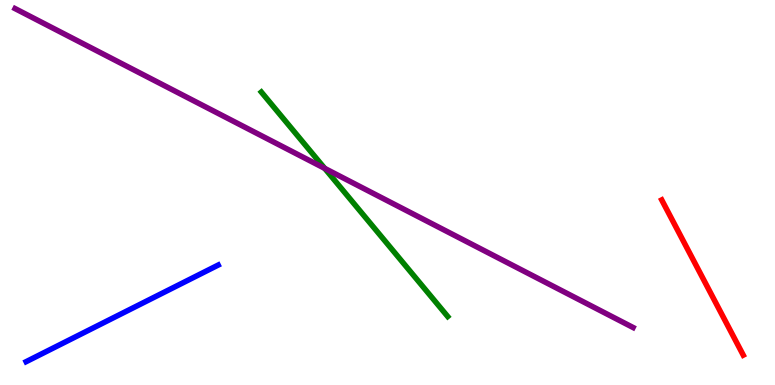[{'lines': ['blue', 'red'], 'intersections': []}, {'lines': ['green', 'red'], 'intersections': []}, {'lines': ['purple', 'red'], 'intersections': []}, {'lines': ['blue', 'green'], 'intersections': []}, {'lines': ['blue', 'purple'], 'intersections': []}, {'lines': ['green', 'purple'], 'intersections': [{'x': 4.19, 'y': 5.63}]}]